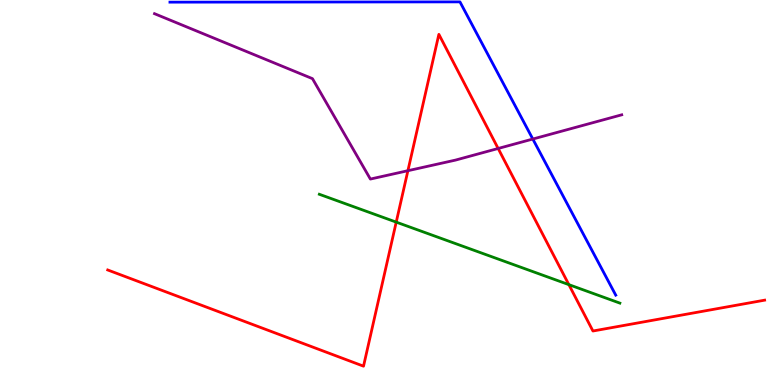[{'lines': ['blue', 'red'], 'intersections': []}, {'lines': ['green', 'red'], 'intersections': [{'x': 5.11, 'y': 4.23}, {'x': 7.34, 'y': 2.61}]}, {'lines': ['purple', 'red'], 'intersections': [{'x': 5.26, 'y': 5.57}, {'x': 6.43, 'y': 6.14}]}, {'lines': ['blue', 'green'], 'intersections': []}, {'lines': ['blue', 'purple'], 'intersections': [{'x': 6.88, 'y': 6.39}]}, {'lines': ['green', 'purple'], 'intersections': []}]